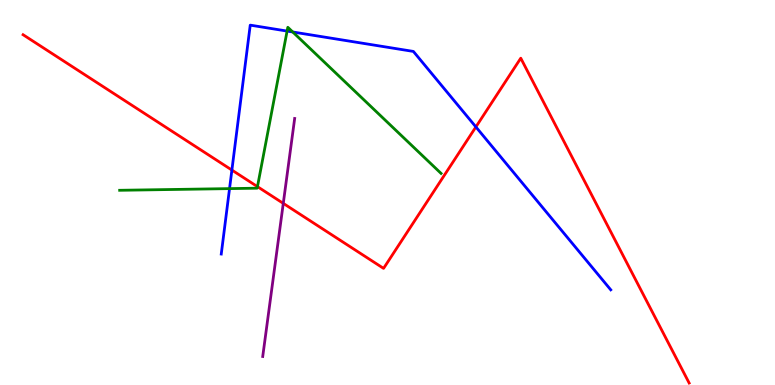[{'lines': ['blue', 'red'], 'intersections': [{'x': 2.99, 'y': 5.58}, {'x': 6.14, 'y': 6.7}]}, {'lines': ['green', 'red'], 'intersections': [{'x': 3.32, 'y': 5.15}]}, {'lines': ['purple', 'red'], 'intersections': [{'x': 3.66, 'y': 4.72}]}, {'lines': ['blue', 'green'], 'intersections': [{'x': 2.96, 'y': 5.1}, {'x': 3.7, 'y': 9.19}, {'x': 3.78, 'y': 9.17}]}, {'lines': ['blue', 'purple'], 'intersections': []}, {'lines': ['green', 'purple'], 'intersections': []}]